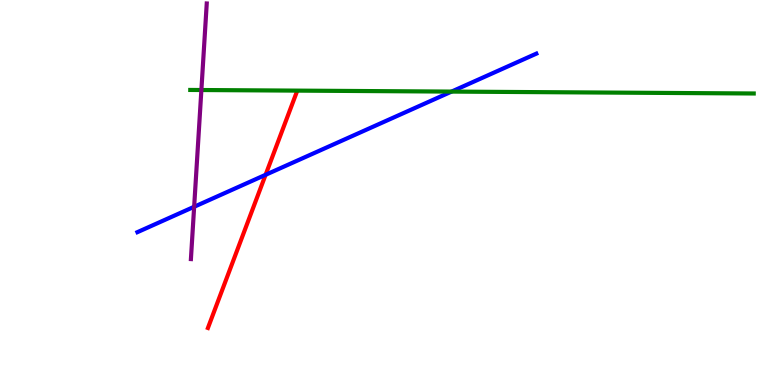[{'lines': ['blue', 'red'], 'intersections': [{'x': 3.43, 'y': 5.46}]}, {'lines': ['green', 'red'], 'intersections': []}, {'lines': ['purple', 'red'], 'intersections': []}, {'lines': ['blue', 'green'], 'intersections': [{'x': 5.83, 'y': 7.62}]}, {'lines': ['blue', 'purple'], 'intersections': [{'x': 2.51, 'y': 4.63}]}, {'lines': ['green', 'purple'], 'intersections': [{'x': 2.6, 'y': 7.66}]}]